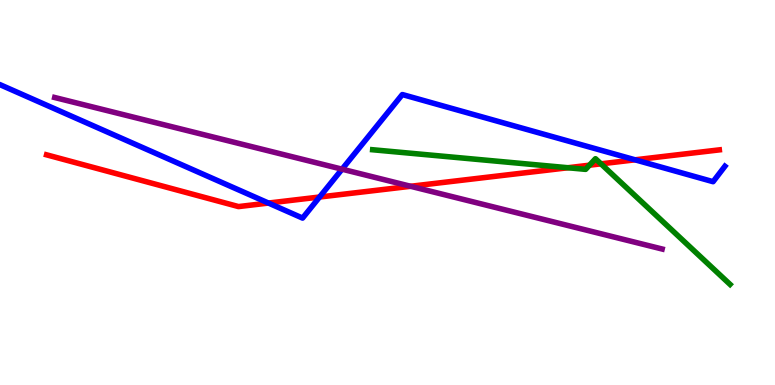[{'lines': ['blue', 'red'], 'intersections': [{'x': 3.46, 'y': 4.73}, {'x': 4.12, 'y': 4.88}, {'x': 8.19, 'y': 5.85}]}, {'lines': ['green', 'red'], 'intersections': [{'x': 7.33, 'y': 5.64}, {'x': 7.61, 'y': 5.71}, {'x': 7.75, 'y': 5.74}]}, {'lines': ['purple', 'red'], 'intersections': [{'x': 5.3, 'y': 5.16}]}, {'lines': ['blue', 'green'], 'intersections': []}, {'lines': ['blue', 'purple'], 'intersections': [{'x': 4.41, 'y': 5.61}]}, {'lines': ['green', 'purple'], 'intersections': []}]